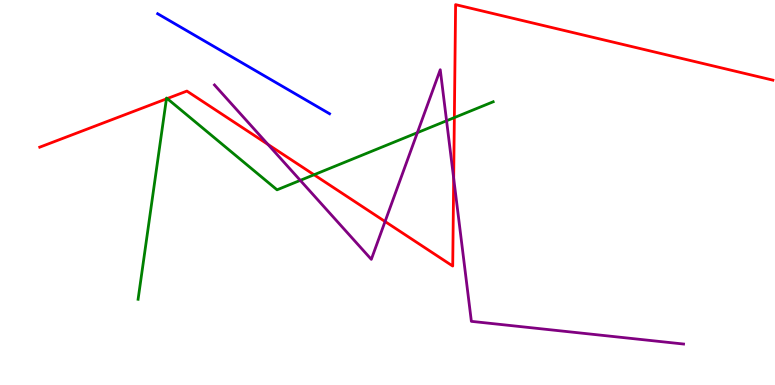[{'lines': ['blue', 'red'], 'intersections': []}, {'lines': ['green', 'red'], 'intersections': [{'x': 2.15, 'y': 7.43}, {'x': 2.16, 'y': 7.44}, {'x': 4.05, 'y': 5.46}, {'x': 5.86, 'y': 6.95}]}, {'lines': ['purple', 'red'], 'intersections': [{'x': 3.46, 'y': 6.25}, {'x': 4.97, 'y': 4.25}, {'x': 5.85, 'y': 5.37}]}, {'lines': ['blue', 'green'], 'intersections': []}, {'lines': ['blue', 'purple'], 'intersections': []}, {'lines': ['green', 'purple'], 'intersections': [{'x': 3.87, 'y': 5.32}, {'x': 5.39, 'y': 6.55}, {'x': 5.76, 'y': 6.86}]}]